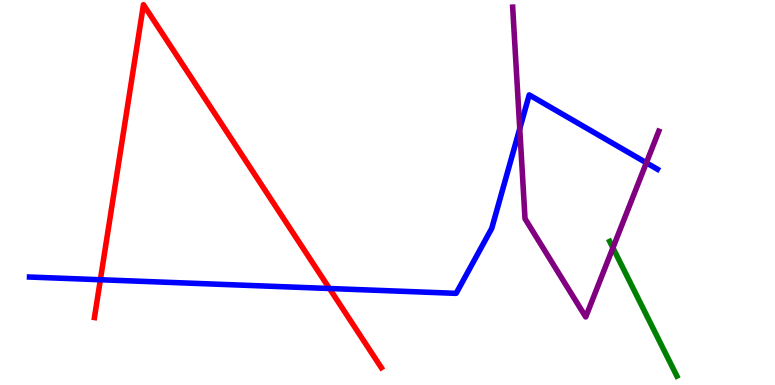[{'lines': ['blue', 'red'], 'intersections': [{'x': 1.3, 'y': 2.73}, {'x': 4.25, 'y': 2.51}]}, {'lines': ['green', 'red'], 'intersections': []}, {'lines': ['purple', 'red'], 'intersections': []}, {'lines': ['blue', 'green'], 'intersections': []}, {'lines': ['blue', 'purple'], 'intersections': [{'x': 6.71, 'y': 6.66}, {'x': 8.34, 'y': 5.77}]}, {'lines': ['green', 'purple'], 'intersections': [{'x': 7.91, 'y': 3.56}]}]